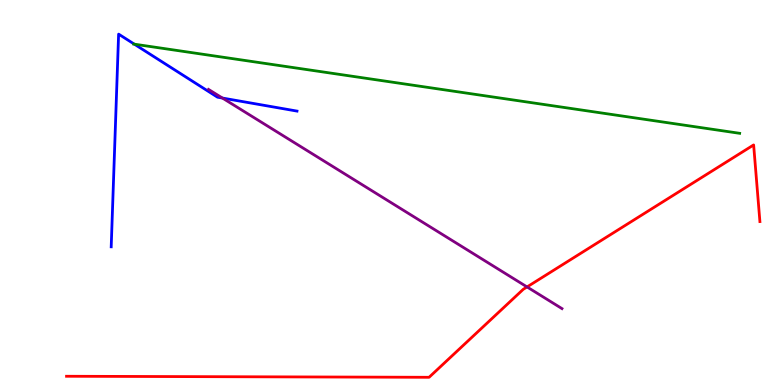[{'lines': ['blue', 'red'], 'intersections': []}, {'lines': ['green', 'red'], 'intersections': []}, {'lines': ['purple', 'red'], 'intersections': [{'x': 6.8, 'y': 2.55}]}, {'lines': ['blue', 'green'], 'intersections': [{'x': 1.73, 'y': 8.85}]}, {'lines': ['blue', 'purple'], 'intersections': [{'x': 2.87, 'y': 7.45}]}, {'lines': ['green', 'purple'], 'intersections': []}]